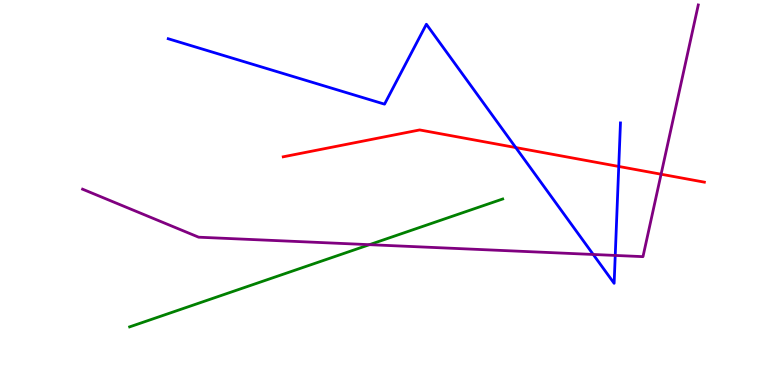[{'lines': ['blue', 'red'], 'intersections': [{'x': 6.65, 'y': 6.17}, {'x': 7.98, 'y': 5.68}]}, {'lines': ['green', 'red'], 'intersections': []}, {'lines': ['purple', 'red'], 'intersections': [{'x': 8.53, 'y': 5.47}]}, {'lines': ['blue', 'green'], 'intersections': []}, {'lines': ['blue', 'purple'], 'intersections': [{'x': 7.65, 'y': 3.39}, {'x': 7.94, 'y': 3.37}]}, {'lines': ['green', 'purple'], 'intersections': [{'x': 4.77, 'y': 3.64}]}]